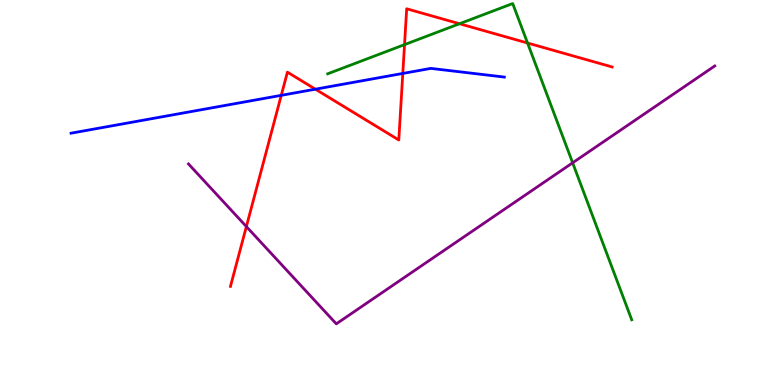[{'lines': ['blue', 'red'], 'intersections': [{'x': 3.63, 'y': 7.52}, {'x': 4.07, 'y': 7.68}, {'x': 5.2, 'y': 8.09}]}, {'lines': ['green', 'red'], 'intersections': [{'x': 5.22, 'y': 8.84}, {'x': 5.93, 'y': 9.38}, {'x': 6.81, 'y': 8.88}]}, {'lines': ['purple', 'red'], 'intersections': [{'x': 3.18, 'y': 4.12}]}, {'lines': ['blue', 'green'], 'intersections': []}, {'lines': ['blue', 'purple'], 'intersections': []}, {'lines': ['green', 'purple'], 'intersections': [{'x': 7.39, 'y': 5.77}]}]